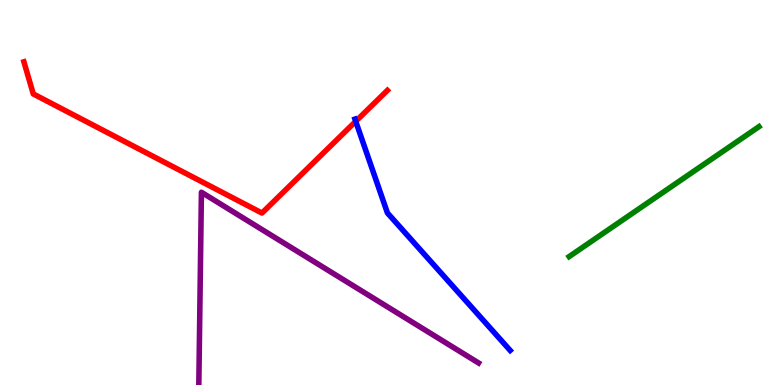[{'lines': ['blue', 'red'], 'intersections': [{'x': 4.59, 'y': 6.85}]}, {'lines': ['green', 'red'], 'intersections': []}, {'lines': ['purple', 'red'], 'intersections': []}, {'lines': ['blue', 'green'], 'intersections': []}, {'lines': ['blue', 'purple'], 'intersections': []}, {'lines': ['green', 'purple'], 'intersections': []}]